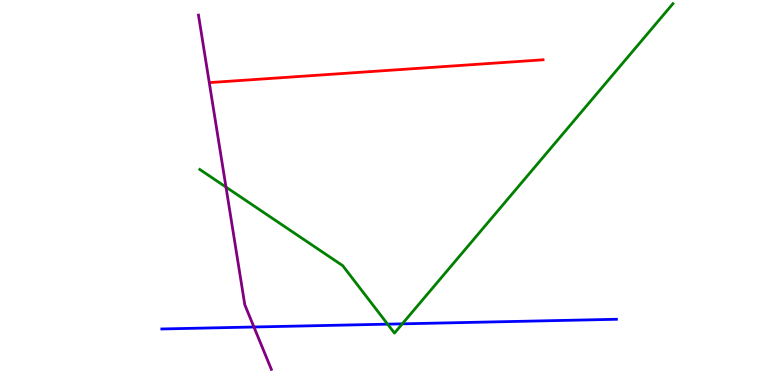[{'lines': ['blue', 'red'], 'intersections': []}, {'lines': ['green', 'red'], 'intersections': []}, {'lines': ['purple', 'red'], 'intersections': []}, {'lines': ['blue', 'green'], 'intersections': [{'x': 5.0, 'y': 1.58}, {'x': 5.19, 'y': 1.59}]}, {'lines': ['blue', 'purple'], 'intersections': [{'x': 3.28, 'y': 1.51}]}, {'lines': ['green', 'purple'], 'intersections': [{'x': 2.92, 'y': 5.14}]}]